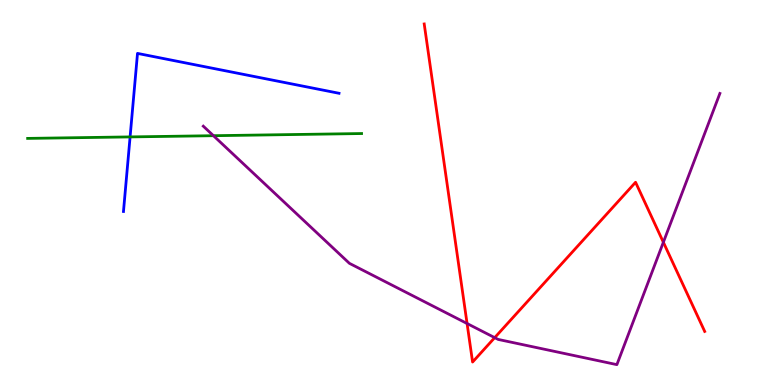[{'lines': ['blue', 'red'], 'intersections': []}, {'lines': ['green', 'red'], 'intersections': []}, {'lines': ['purple', 'red'], 'intersections': [{'x': 6.03, 'y': 1.6}, {'x': 6.38, 'y': 1.23}, {'x': 8.56, 'y': 3.71}]}, {'lines': ['blue', 'green'], 'intersections': [{'x': 1.68, 'y': 6.44}]}, {'lines': ['blue', 'purple'], 'intersections': []}, {'lines': ['green', 'purple'], 'intersections': [{'x': 2.75, 'y': 6.48}]}]